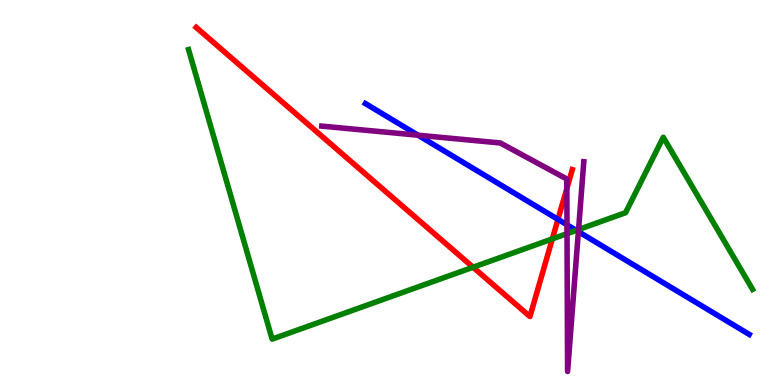[{'lines': ['blue', 'red'], 'intersections': [{'x': 7.2, 'y': 4.3}]}, {'lines': ['green', 'red'], 'intersections': [{'x': 6.1, 'y': 3.06}, {'x': 7.13, 'y': 3.79}]}, {'lines': ['purple', 'red'], 'intersections': [{'x': 7.31, 'y': 5.1}]}, {'lines': ['blue', 'green'], 'intersections': [{'x': 7.44, 'y': 4.02}]}, {'lines': ['blue', 'purple'], 'intersections': [{'x': 5.39, 'y': 6.49}, {'x': 7.32, 'y': 4.16}, {'x': 7.46, 'y': 3.98}]}, {'lines': ['green', 'purple'], 'intersections': [{'x': 7.32, 'y': 3.93}, {'x': 7.47, 'y': 4.04}]}]